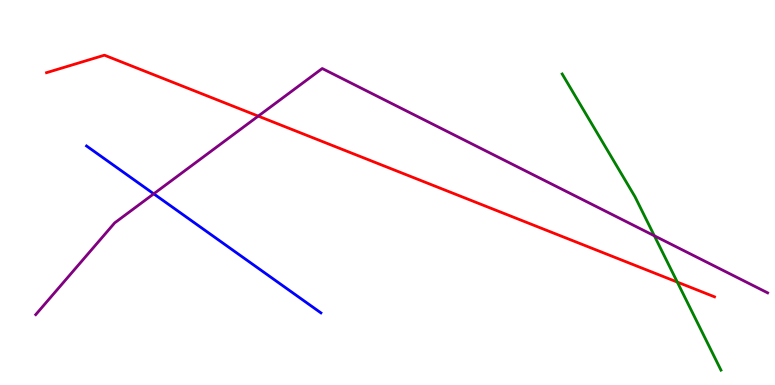[{'lines': ['blue', 'red'], 'intersections': []}, {'lines': ['green', 'red'], 'intersections': [{'x': 8.74, 'y': 2.67}]}, {'lines': ['purple', 'red'], 'intersections': [{'x': 3.33, 'y': 6.98}]}, {'lines': ['blue', 'green'], 'intersections': []}, {'lines': ['blue', 'purple'], 'intersections': [{'x': 1.98, 'y': 4.97}]}, {'lines': ['green', 'purple'], 'intersections': [{'x': 8.44, 'y': 3.88}]}]